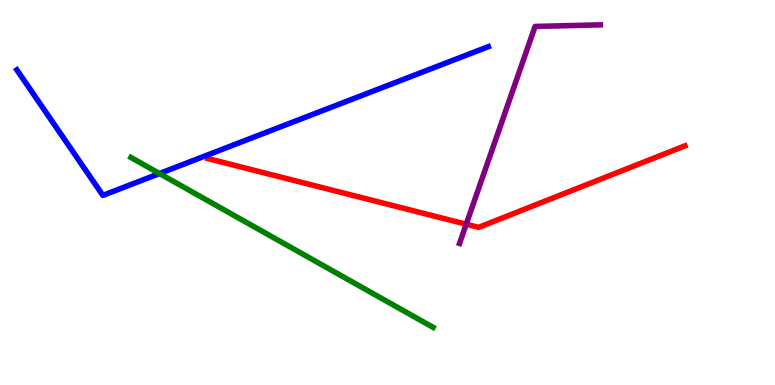[{'lines': ['blue', 'red'], 'intersections': []}, {'lines': ['green', 'red'], 'intersections': []}, {'lines': ['purple', 'red'], 'intersections': [{'x': 6.02, 'y': 4.18}]}, {'lines': ['blue', 'green'], 'intersections': [{'x': 2.06, 'y': 5.49}]}, {'lines': ['blue', 'purple'], 'intersections': []}, {'lines': ['green', 'purple'], 'intersections': []}]